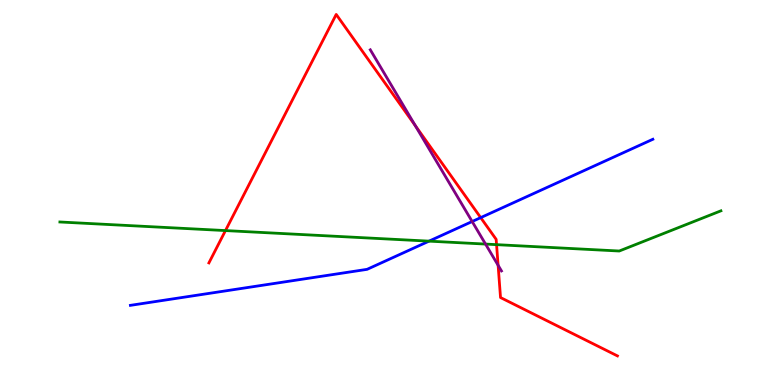[{'lines': ['blue', 'red'], 'intersections': [{'x': 6.2, 'y': 4.35}]}, {'lines': ['green', 'red'], 'intersections': [{'x': 2.91, 'y': 4.01}, {'x': 6.41, 'y': 3.65}]}, {'lines': ['purple', 'red'], 'intersections': [{'x': 5.36, 'y': 6.74}, {'x': 6.43, 'y': 3.11}]}, {'lines': ['blue', 'green'], 'intersections': [{'x': 5.54, 'y': 3.74}]}, {'lines': ['blue', 'purple'], 'intersections': [{'x': 6.09, 'y': 4.25}]}, {'lines': ['green', 'purple'], 'intersections': [{'x': 6.26, 'y': 3.66}]}]